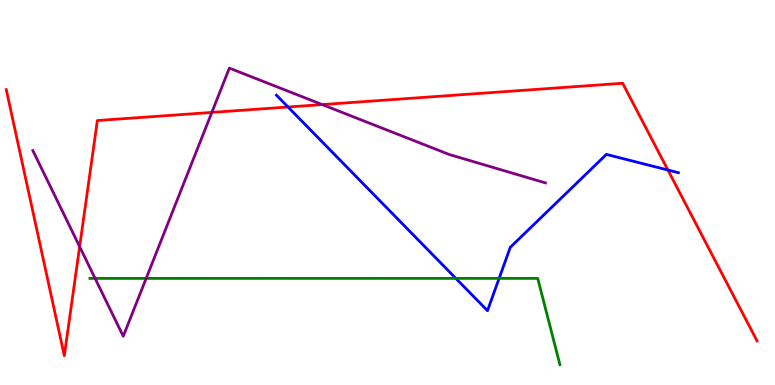[{'lines': ['blue', 'red'], 'intersections': [{'x': 3.72, 'y': 7.22}, {'x': 8.62, 'y': 5.58}]}, {'lines': ['green', 'red'], 'intersections': []}, {'lines': ['purple', 'red'], 'intersections': [{'x': 1.03, 'y': 3.59}, {'x': 2.73, 'y': 7.08}, {'x': 4.16, 'y': 7.28}]}, {'lines': ['blue', 'green'], 'intersections': [{'x': 5.88, 'y': 2.77}, {'x': 6.44, 'y': 2.77}]}, {'lines': ['blue', 'purple'], 'intersections': []}, {'lines': ['green', 'purple'], 'intersections': [{'x': 1.23, 'y': 2.77}, {'x': 1.89, 'y': 2.77}]}]